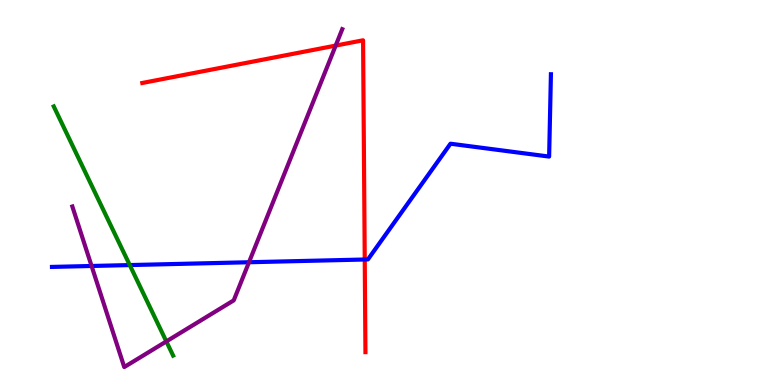[{'lines': ['blue', 'red'], 'intersections': [{'x': 4.71, 'y': 3.26}]}, {'lines': ['green', 'red'], 'intersections': []}, {'lines': ['purple', 'red'], 'intersections': [{'x': 4.33, 'y': 8.82}]}, {'lines': ['blue', 'green'], 'intersections': [{'x': 1.67, 'y': 3.11}]}, {'lines': ['blue', 'purple'], 'intersections': [{'x': 1.18, 'y': 3.09}, {'x': 3.21, 'y': 3.19}]}, {'lines': ['green', 'purple'], 'intersections': [{'x': 2.15, 'y': 1.13}]}]